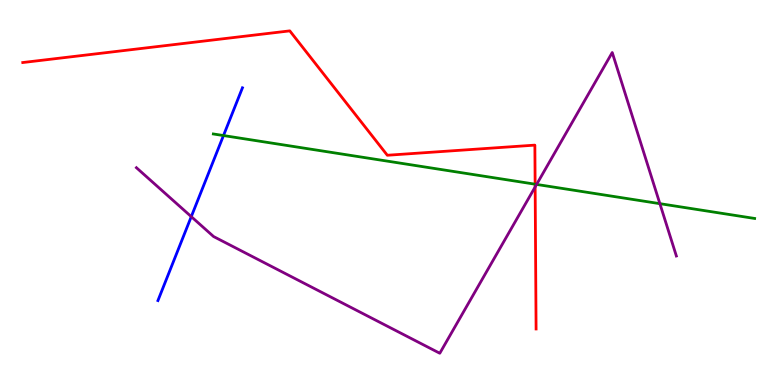[{'lines': ['blue', 'red'], 'intersections': []}, {'lines': ['green', 'red'], 'intersections': [{'x': 6.9, 'y': 5.22}]}, {'lines': ['purple', 'red'], 'intersections': [{'x': 6.91, 'y': 5.14}]}, {'lines': ['blue', 'green'], 'intersections': [{'x': 2.88, 'y': 6.48}]}, {'lines': ['blue', 'purple'], 'intersections': [{'x': 2.47, 'y': 4.37}]}, {'lines': ['green', 'purple'], 'intersections': [{'x': 6.92, 'y': 5.21}, {'x': 8.51, 'y': 4.71}]}]